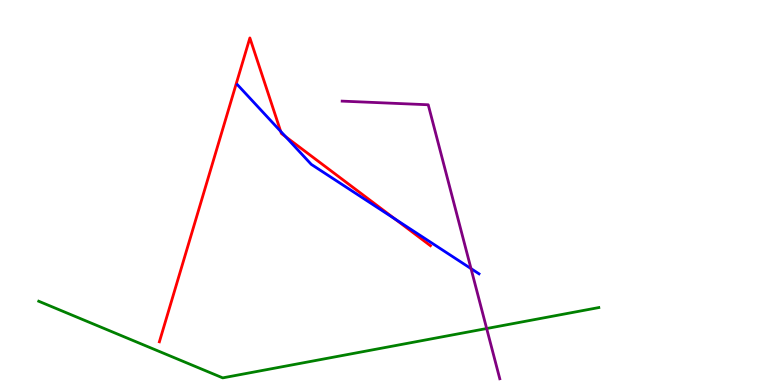[{'lines': ['blue', 'red'], 'intersections': [{'x': 3.62, 'y': 6.59}, {'x': 3.69, 'y': 6.45}, {'x': 5.1, 'y': 4.31}]}, {'lines': ['green', 'red'], 'intersections': []}, {'lines': ['purple', 'red'], 'intersections': []}, {'lines': ['blue', 'green'], 'intersections': []}, {'lines': ['blue', 'purple'], 'intersections': [{'x': 6.08, 'y': 3.02}]}, {'lines': ['green', 'purple'], 'intersections': [{'x': 6.28, 'y': 1.47}]}]